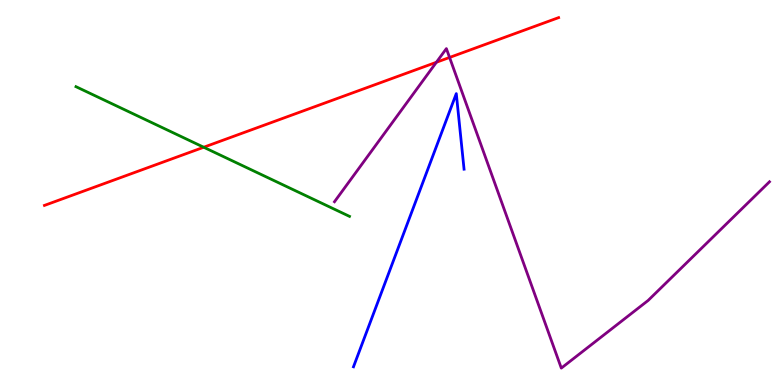[{'lines': ['blue', 'red'], 'intersections': []}, {'lines': ['green', 'red'], 'intersections': [{'x': 2.63, 'y': 6.18}]}, {'lines': ['purple', 'red'], 'intersections': [{'x': 5.63, 'y': 8.38}, {'x': 5.8, 'y': 8.51}]}, {'lines': ['blue', 'green'], 'intersections': []}, {'lines': ['blue', 'purple'], 'intersections': []}, {'lines': ['green', 'purple'], 'intersections': []}]